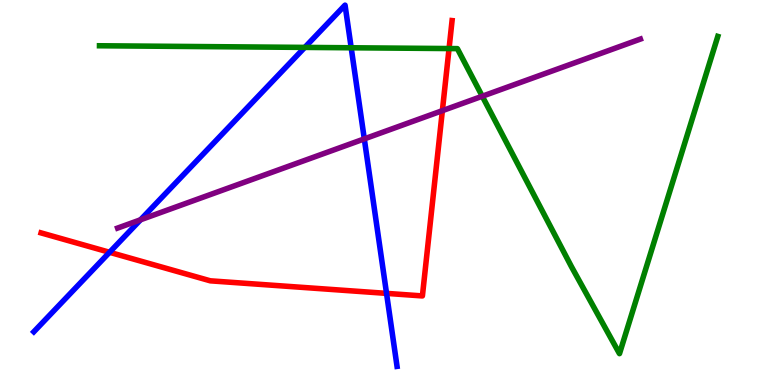[{'lines': ['blue', 'red'], 'intersections': [{'x': 1.41, 'y': 3.45}, {'x': 4.99, 'y': 2.38}]}, {'lines': ['green', 'red'], 'intersections': [{'x': 5.79, 'y': 8.74}]}, {'lines': ['purple', 'red'], 'intersections': [{'x': 5.71, 'y': 7.13}]}, {'lines': ['blue', 'green'], 'intersections': [{'x': 3.93, 'y': 8.77}, {'x': 4.53, 'y': 8.76}]}, {'lines': ['blue', 'purple'], 'intersections': [{'x': 1.81, 'y': 4.29}, {'x': 4.7, 'y': 6.39}]}, {'lines': ['green', 'purple'], 'intersections': [{'x': 6.22, 'y': 7.5}]}]